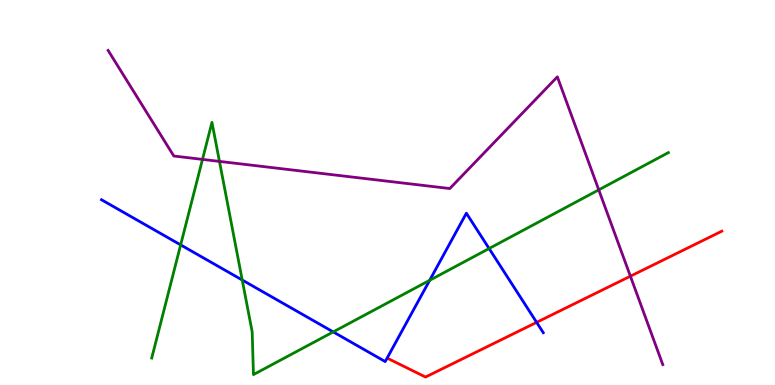[{'lines': ['blue', 'red'], 'intersections': [{'x': 6.92, 'y': 1.63}]}, {'lines': ['green', 'red'], 'intersections': []}, {'lines': ['purple', 'red'], 'intersections': [{'x': 8.13, 'y': 2.83}]}, {'lines': ['blue', 'green'], 'intersections': [{'x': 2.33, 'y': 3.64}, {'x': 3.13, 'y': 2.73}, {'x': 4.3, 'y': 1.38}, {'x': 5.54, 'y': 2.72}, {'x': 6.31, 'y': 3.54}]}, {'lines': ['blue', 'purple'], 'intersections': []}, {'lines': ['green', 'purple'], 'intersections': [{'x': 2.61, 'y': 5.86}, {'x': 2.83, 'y': 5.81}, {'x': 7.73, 'y': 5.07}]}]